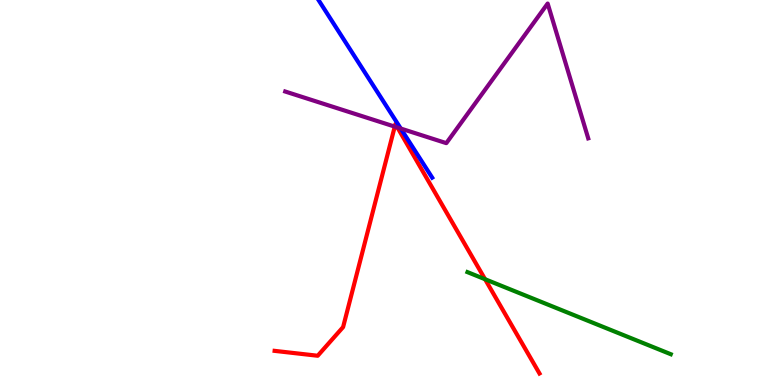[{'lines': ['blue', 'red'], 'intersections': []}, {'lines': ['green', 'red'], 'intersections': [{'x': 6.26, 'y': 2.75}]}, {'lines': ['purple', 'red'], 'intersections': [{'x': 5.09, 'y': 6.71}, {'x': 5.13, 'y': 6.69}]}, {'lines': ['blue', 'green'], 'intersections': []}, {'lines': ['blue', 'purple'], 'intersections': [{'x': 5.17, 'y': 6.66}]}, {'lines': ['green', 'purple'], 'intersections': []}]